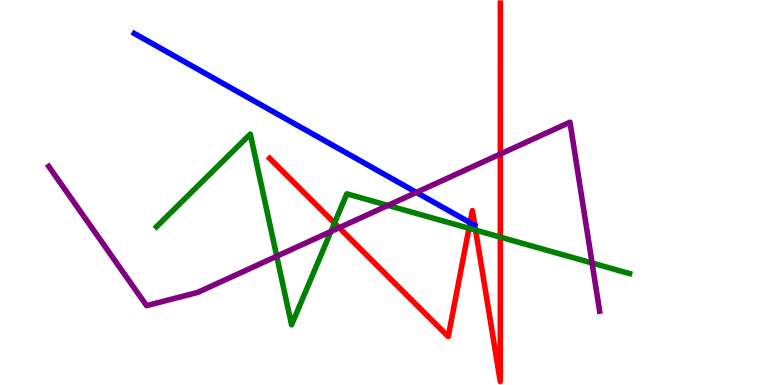[{'lines': ['blue', 'red'], 'intersections': [{'x': 6.07, 'y': 4.22}]}, {'lines': ['green', 'red'], 'intersections': [{'x': 4.32, 'y': 4.21}, {'x': 6.05, 'y': 4.07}, {'x': 6.14, 'y': 4.02}, {'x': 6.46, 'y': 3.84}]}, {'lines': ['purple', 'red'], 'intersections': [{'x': 4.38, 'y': 4.09}, {'x': 6.46, 'y': 6.0}]}, {'lines': ['blue', 'green'], 'intersections': []}, {'lines': ['blue', 'purple'], 'intersections': [{'x': 5.37, 'y': 5.0}]}, {'lines': ['green', 'purple'], 'intersections': [{'x': 3.57, 'y': 3.34}, {'x': 4.27, 'y': 3.99}, {'x': 5.01, 'y': 4.66}, {'x': 7.64, 'y': 3.17}]}]